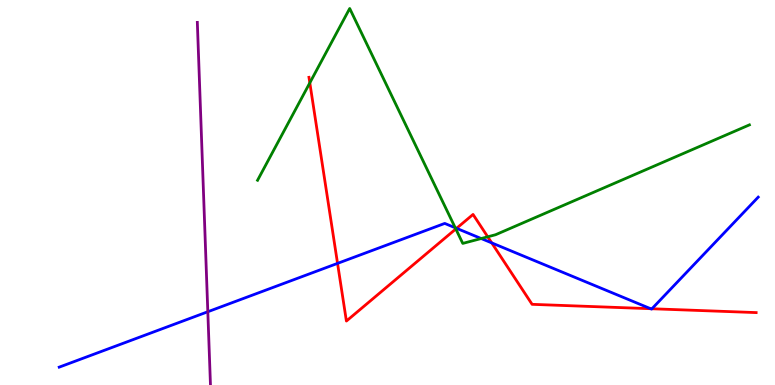[{'lines': ['blue', 'red'], 'intersections': [{'x': 4.36, 'y': 3.16}, {'x': 5.89, 'y': 4.07}, {'x': 6.34, 'y': 3.69}, {'x': 8.39, 'y': 1.98}, {'x': 8.41, 'y': 1.98}]}, {'lines': ['green', 'red'], 'intersections': [{'x': 4.0, 'y': 7.85}, {'x': 5.88, 'y': 4.05}, {'x': 6.29, 'y': 3.85}]}, {'lines': ['purple', 'red'], 'intersections': []}, {'lines': ['blue', 'green'], 'intersections': [{'x': 5.87, 'y': 4.08}, {'x': 6.21, 'y': 3.8}]}, {'lines': ['blue', 'purple'], 'intersections': [{'x': 2.68, 'y': 1.9}]}, {'lines': ['green', 'purple'], 'intersections': []}]